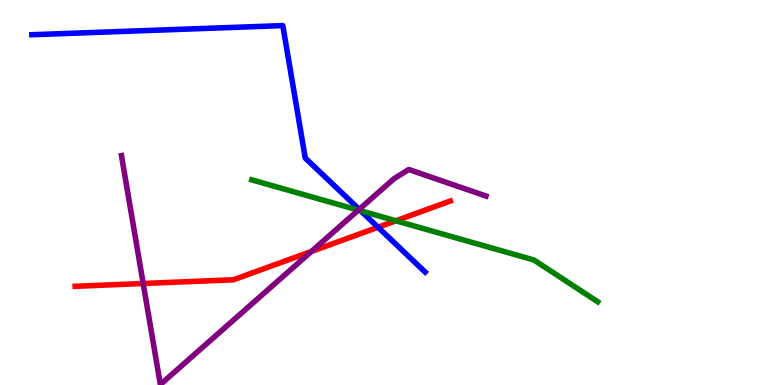[{'lines': ['blue', 'red'], 'intersections': [{'x': 4.88, 'y': 4.1}]}, {'lines': ['green', 'red'], 'intersections': [{'x': 5.11, 'y': 4.27}]}, {'lines': ['purple', 'red'], 'intersections': [{'x': 1.85, 'y': 2.64}, {'x': 4.02, 'y': 3.47}]}, {'lines': ['blue', 'green'], 'intersections': [{'x': 4.65, 'y': 4.52}]}, {'lines': ['blue', 'purple'], 'intersections': [{'x': 4.63, 'y': 4.56}]}, {'lines': ['green', 'purple'], 'intersections': [{'x': 4.62, 'y': 4.54}]}]